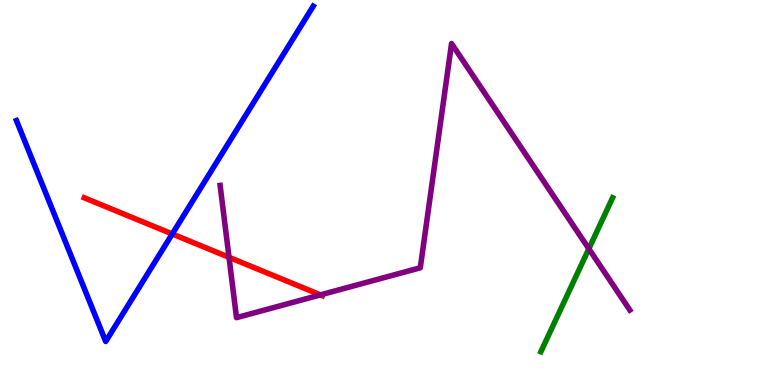[{'lines': ['blue', 'red'], 'intersections': [{'x': 2.22, 'y': 3.92}]}, {'lines': ['green', 'red'], 'intersections': []}, {'lines': ['purple', 'red'], 'intersections': [{'x': 2.96, 'y': 3.32}, {'x': 4.13, 'y': 2.34}]}, {'lines': ['blue', 'green'], 'intersections': []}, {'lines': ['blue', 'purple'], 'intersections': []}, {'lines': ['green', 'purple'], 'intersections': [{'x': 7.6, 'y': 3.54}]}]